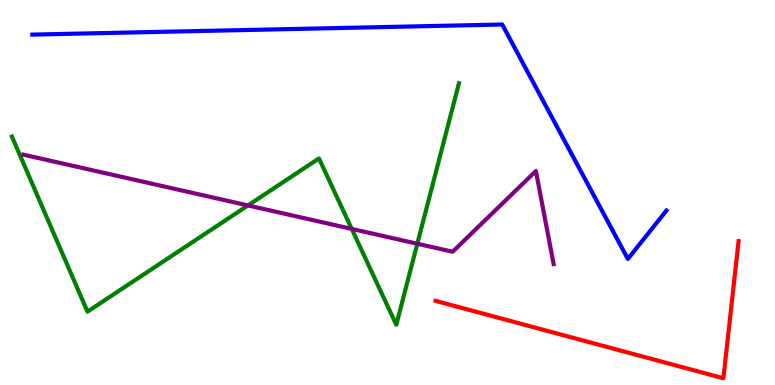[{'lines': ['blue', 'red'], 'intersections': []}, {'lines': ['green', 'red'], 'intersections': []}, {'lines': ['purple', 'red'], 'intersections': []}, {'lines': ['blue', 'green'], 'intersections': []}, {'lines': ['blue', 'purple'], 'intersections': []}, {'lines': ['green', 'purple'], 'intersections': [{'x': 3.2, 'y': 4.66}, {'x': 4.54, 'y': 4.05}, {'x': 5.38, 'y': 3.67}]}]